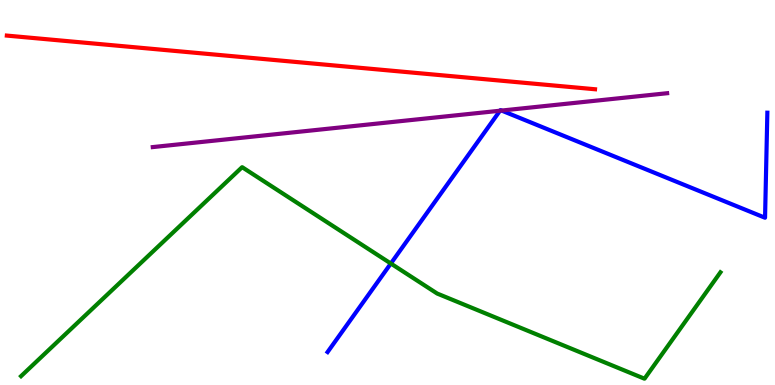[{'lines': ['blue', 'red'], 'intersections': []}, {'lines': ['green', 'red'], 'intersections': []}, {'lines': ['purple', 'red'], 'intersections': []}, {'lines': ['blue', 'green'], 'intersections': [{'x': 5.04, 'y': 3.16}]}, {'lines': ['blue', 'purple'], 'intersections': [{'x': 6.45, 'y': 7.12}, {'x': 6.47, 'y': 7.13}]}, {'lines': ['green', 'purple'], 'intersections': []}]